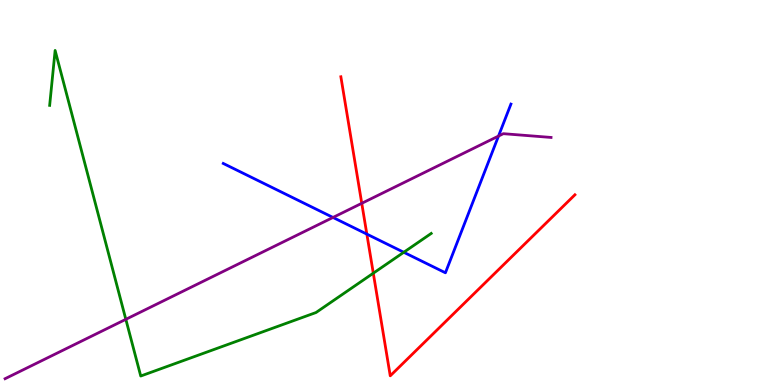[{'lines': ['blue', 'red'], 'intersections': [{'x': 4.73, 'y': 3.92}]}, {'lines': ['green', 'red'], 'intersections': [{'x': 4.82, 'y': 2.9}]}, {'lines': ['purple', 'red'], 'intersections': [{'x': 4.67, 'y': 4.72}]}, {'lines': ['blue', 'green'], 'intersections': [{'x': 5.21, 'y': 3.45}]}, {'lines': ['blue', 'purple'], 'intersections': [{'x': 4.3, 'y': 4.35}, {'x': 6.43, 'y': 6.47}]}, {'lines': ['green', 'purple'], 'intersections': [{'x': 1.62, 'y': 1.71}]}]